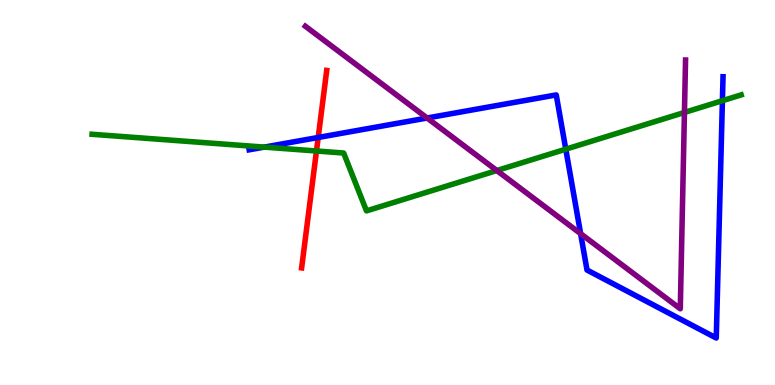[{'lines': ['blue', 'red'], 'intersections': [{'x': 4.11, 'y': 6.43}]}, {'lines': ['green', 'red'], 'intersections': [{'x': 4.08, 'y': 6.08}]}, {'lines': ['purple', 'red'], 'intersections': []}, {'lines': ['blue', 'green'], 'intersections': [{'x': 3.41, 'y': 6.18}, {'x': 7.3, 'y': 6.12}, {'x': 9.32, 'y': 7.38}]}, {'lines': ['blue', 'purple'], 'intersections': [{'x': 5.51, 'y': 6.94}, {'x': 7.49, 'y': 3.93}]}, {'lines': ['green', 'purple'], 'intersections': [{'x': 6.41, 'y': 5.57}, {'x': 8.83, 'y': 7.08}]}]